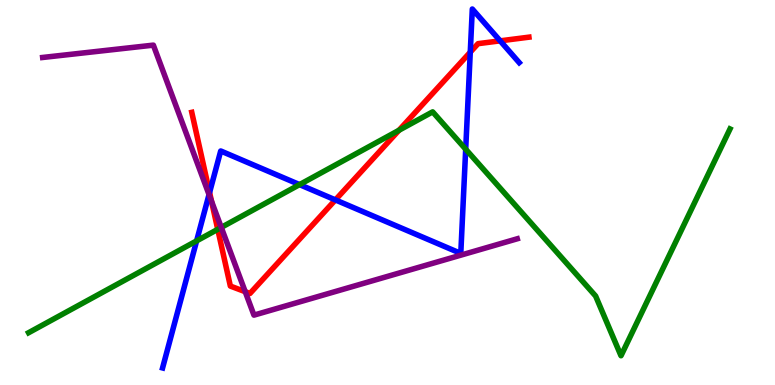[{'lines': ['blue', 'red'], 'intersections': [{'x': 2.7, 'y': 5.0}, {'x': 4.33, 'y': 4.81}, {'x': 6.07, 'y': 8.64}, {'x': 6.45, 'y': 8.94}]}, {'lines': ['green', 'red'], 'intersections': [{'x': 2.81, 'y': 4.04}, {'x': 5.15, 'y': 6.62}]}, {'lines': ['purple', 'red'], 'intersections': [{'x': 2.73, 'y': 4.77}, {'x': 3.16, 'y': 2.42}]}, {'lines': ['blue', 'green'], 'intersections': [{'x': 2.54, 'y': 3.74}, {'x': 3.87, 'y': 5.2}, {'x': 6.01, 'y': 6.12}]}, {'lines': ['blue', 'purple'], 'intersections': [{'x': 2.7, 'y': 4.95}]}, {'lines': ['green', 'purple'], 'intersections': [{'x': 2.86, 'y': 4.09}]}]